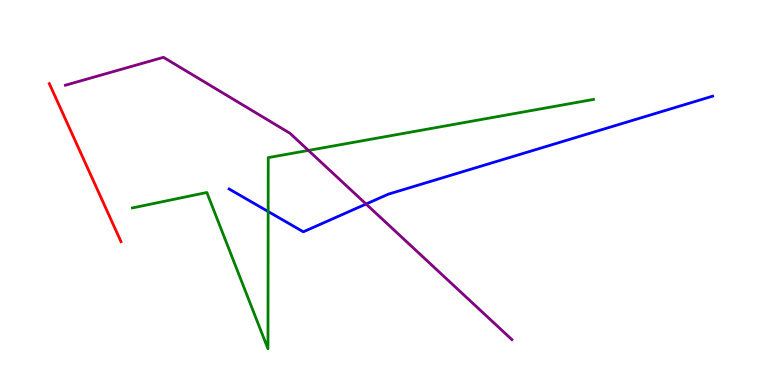[{'lines': ['blue', 'red'], 'intersections': []}, {'lines': ['green', 'red'], 'intersections': []}, {'lines': ['purple', 'red'], 'intersections': []}, {'lines': ['blue', 'green'], 'intersections': [{'x': 3.46, 'y': 4.51}]}, {'lines': ['blue', 'purple'], 'intersections': [{'x': 4.72, 'y': 4.7}]}, {'lines': ['green', 'purple'], 'intersections': [{'x': 3.98, 'y': 6.09}]}]